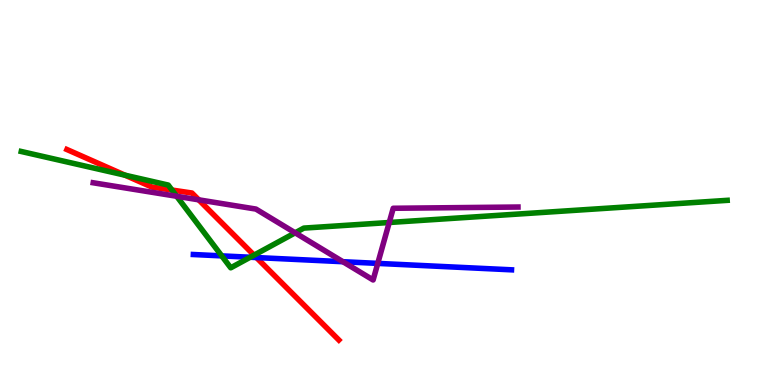[{'lines': ['blue', 'red'], 'intersections': [{'x': 3.31, 'y': 3.31}]}, {'lines': ['green', 'red'], 'intersections': [{'x': 1.61, 'y': 5.45}, {'x': 2.22, 'y': 5.06}, {'x': 3.28, 'y': 3.37}]}, {'lines': ['purple', 'red'], 'intersections': [{'x': 2.56, 'y': 4.81}]}, {'lines': ['blue', 'green'], 'intersections': [{'x': 2.86, 'y': 3.35}, {'x': 3.23, 'y': 3.32}]}, {'lines': ['blue', 'purple'], 'intersections': [{'x': 4.42, 'y': 3.2}, {'x': 4.87, 'y': 3.16}]}, {'lines': ['green', 'purple'], 'intersections': [{'x': 2.28, 'y': 4.9}, {'x': 3.81, 'y': 3.95}, {'x': 5.02, 'y': 4.22}]}]